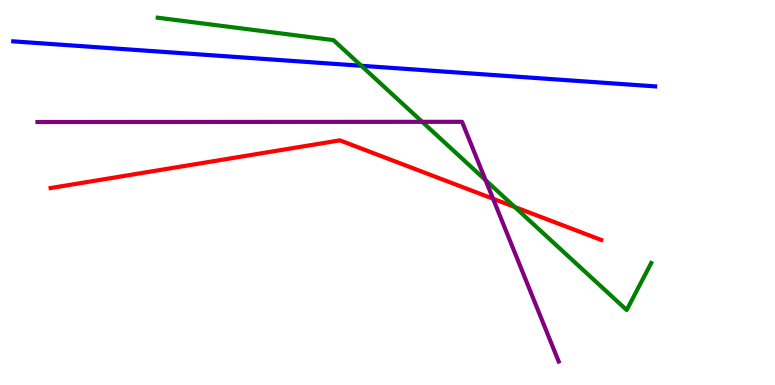[{'lines': ['blue', 'red'], 'intersections': []}, {'lines': ['green', 'red'], 'intersections': [{'x': 6.64, 'y': 4.62}]}, {'lines': ['purple', 'red'], 'intersections': [{'x': 6.36, 'y': 4.84}]}, {'lines': ['blue', 'green'], 'intersections': [{'x': 4.66, 'y': 8.29}]}, {'lines': ['blue', 'purple'], 'intersections': []}, {'lines': ['green', 'purple'], 'intersections': [{'x': 5.45, 'y': 6.84}, {'x': 6.27, 'y': 5.32}]}]